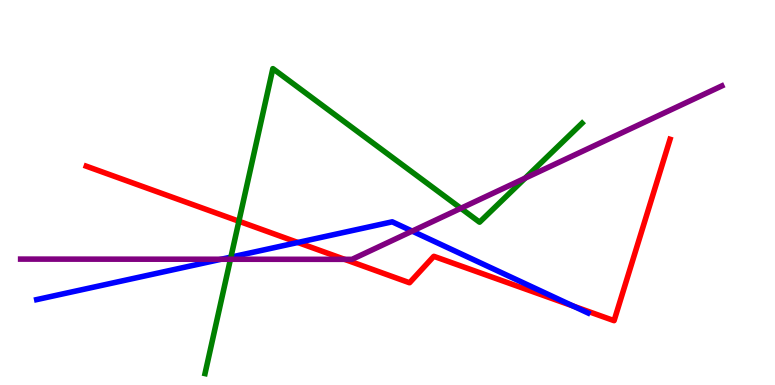[{'lines': ['blue', 'red'], 'intersections': [{'x': 3.84, 'y': 3.7}, {'x': 7.4, 'y': 2.05}]}, {'lines': ['green', 'red'], 'intersections': [{'x': 3.08, 'y': 4.25}]}, {'lines': ['purple', 'red'], 'intersections': [{'x': 4.45, 'y': 3.26}]}, {'lines': ['blue', 'green'], 'intersections': [{'x': 2.98, 'y': 3.32}]}, {'lines': ['blue', 'purple'], 'intersections': [{'x': 2.85, 'y': 3.27}, {'x': 5.32, 'y': 4.0}]}, {'lines': ['green', 'purple'], 'intersections': [{'x': 2.97, 'y': 3.27}, {'x': 5.95, 'y': 4.59}, {'x': 6.78, 'y': 5.37}]}]